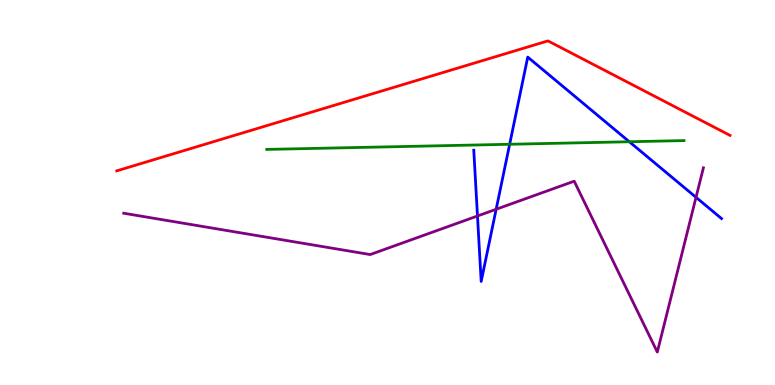[{'lines': ['blue', 'red'], 'intersections': []}, {'lines': ['green', 'red'], 'intersections': []}, {'lines': ['purple', 'red'], 'intersections': []}, {'lines': ['blue', 'green'], 'intersections': [{'x': 6.58, 'y': 6.25}, {'x': 8.12, 'y': 6.32}]}, {'lines': ['blue', 'purple'], 'intersections': [{'x': 6.16, 'y': 4.39}, {'x': 6.4, 'y': 4.56}, {'x': 8.98, 'y': 4.87}]}, {'lines': ['green', 'purple'], 'intersections': []}]